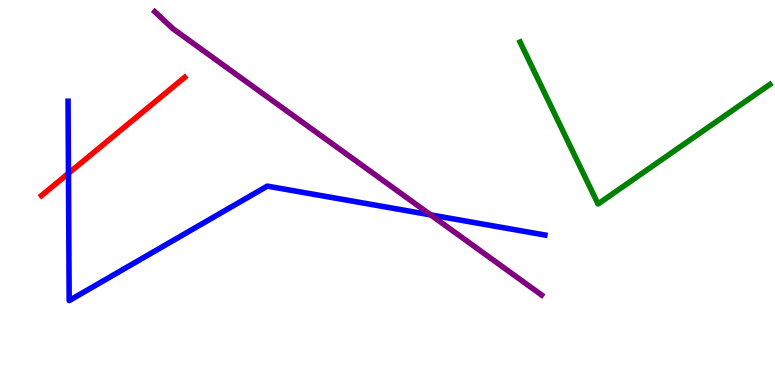[{'lines': ['blue', 'red'], 'intersections': [{'x': 0.883, 'y': 5.5}]}, {'lines': ['green', 'red'], 'intersections': []}, {'lines': ['purple', 'red'], 'intersections': []}, {'lines': ['blue', 'green'], 'intersections': []}, {'lines': ['blue', 'purple'], 'intersections': [{'x': 5.56, 'y': 4.42}]}, {'lines': ['green', 'purple'], 'intersections': []}]